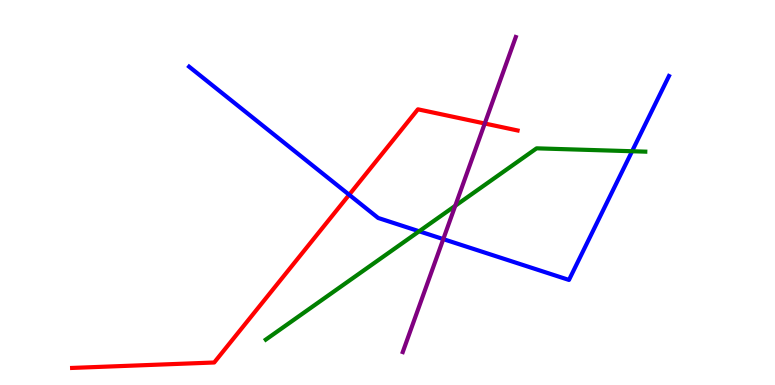[{'lines': ['blue', 'red'], 'intersections': [{'x': 4.51, 'y': 4.94}]}, {'lines': ['green', 'red'], 'intersections': []}, {'lines': ['purple', 'red'], 'intersections': [{'x': 6.25, 'y': 6.79}]}, {'lines': ['blue', 'green'], 'intersections': [{'x': 5.41, 'y': 3.99}, {'x': 8.16, 'y': 6.07}]}, {'lines': ['blue', 'purple'], 'intersections': [{'x': 5.72, 'y': 3.79}]}, {'lines': ['green', 'purple'], 'intersections': [{'x': 5.87, 'y': 4.65}]}]